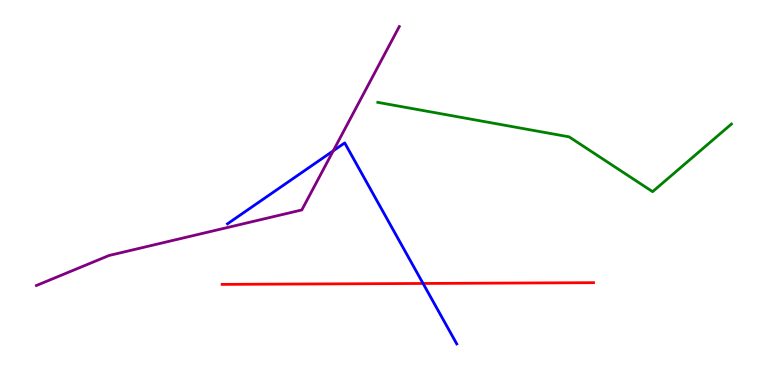[{'lines': ['blue', 'red'], 'intersections': [{'x': 5.46, 'y': 2.64}]}, {'lines': ['green', 'red'], 'intersections': []}, {'lines': ['purple', 'red'], 'intersections': []}, {'lines': ['blue', 'green'], 'intersections': []}, {'lines': ['blue', 'purple'], 'intersections': [{'x': 4.3, 'y': 6.08}]}, {'lines': ['green', 'purple'], 'intersections': []}]